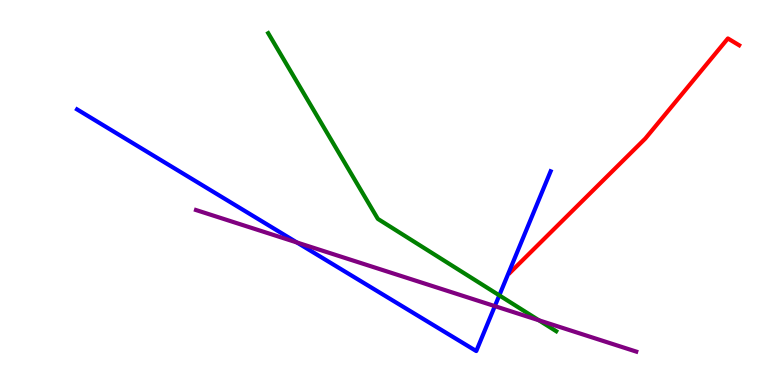[{'lines': ['blue', 'red'], 'intersections': []}, {'lines': ['green', 'red'], 'intersections': []}, {'lines': ['purple', 'red'], 'intersections': []}, {'lines': ['blue', 'green'], 'intersections': [{'x': 6.44, 'y': 2.33}]}, {'lines': ['blue', 'purple'], 'intersections': [{'x': 3.83, 'y': 3.7}, {'x': 6.39, 'y': 2.05}]}, {'lines': ['green', 'purple'], 'intersections': [{'x': 6.95, 'y': 1.68}]}]